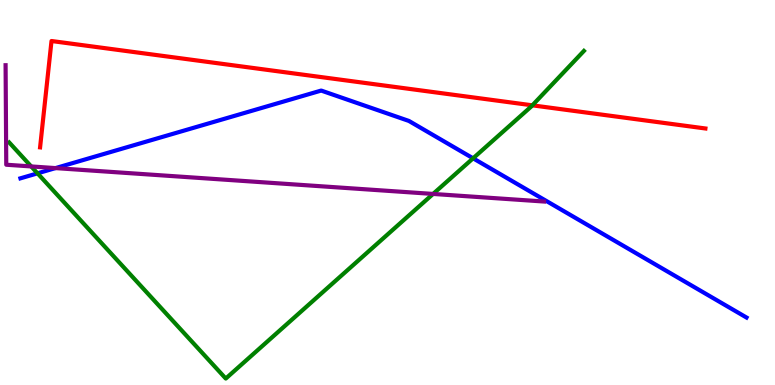[{'lines': ['blue', 'red'], 'intersections': []}, {'lines': ['green', 'red'], 'intersections': [{'x': 6.87, 'y': 7.26}]}, {'lines': ['purple', 'red'], 'intersections': []}, {'lines': ['blue', 'green'], 'intersections': [{'x': 0.484, 'y': 5.5}, {'x': 6.1, 'y': 5.89}]}, {'lines': ['blue', 'purple'], 'intersections': [{'x': 0.716, 'y': 5.63}]}, {'lines': ['green', 'purple'], 'intersections': [{'x': 0.403, 'y': 5.68}, {'x': 5.59, 'y': 4.96}]}]